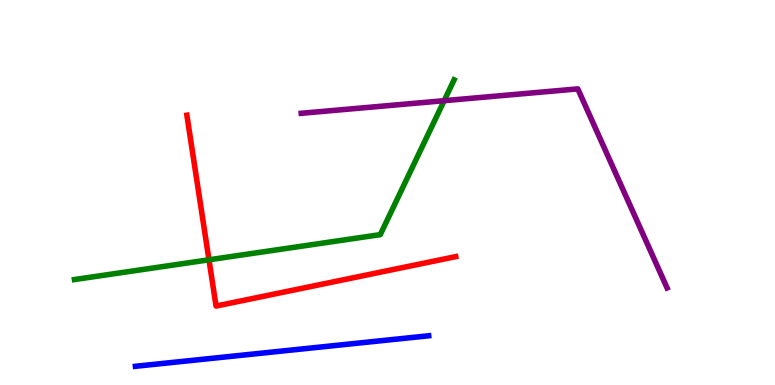[{'lines': ['blue', 'red'], 'intersections': []}, {'lines': ['green', 'red'], 'intersections': [{'x': 2.7, 'y': 3.25}]}, {'lines': ['purple', 'red'], 'intersections': []}, {'lines': ['blue', 'green'], 'intersections': []}, {'lines': ['blue', 'purple'], 'intersections': []}, {'lines': ['green', 'purple'], 'intersections': [{'x': 5.73, 'y': 7.38}]}]